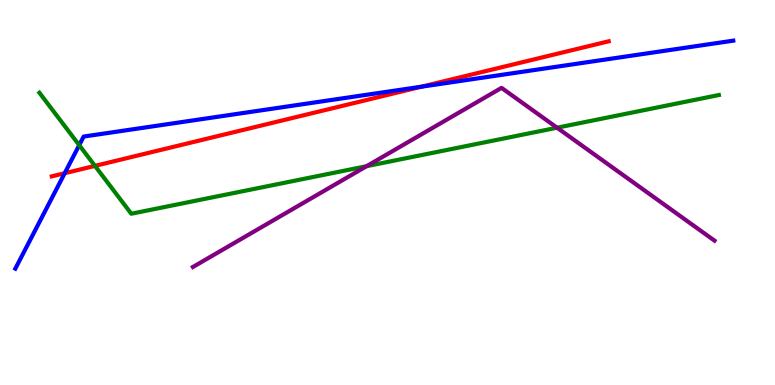[{'lines': ['blue', 'red'], 'intersections': [{'x': 0.835, 'y': 5.5}, {'x': 5.44, 'y': 7.75}]}, {'lines': ['green', 'red'], 'intersections': [{'x': 1.23, 'y': 5.69}]}, {'lines': ['purple', 'red'], 'intersections': []}, {'lines': ['blue', 'green'], 'intersections': [{'x': 1.02, 'y': 6.23}]}, {'lines': ['blue', 'purple'], 'intersections': []}, {'lines': ['green', 'purple'], 'intersections': [{'x': 4.73, 'y': 5.68}, {'x': 7.19, 'y': 6.68}]}]